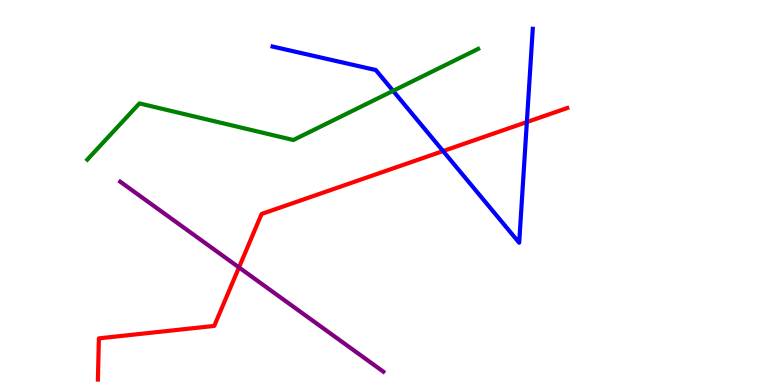[{'lines': ['blue', 'red'], 'intersections': [{'x': 5.72, 'y': 6.08}, {'x': 6.8, 'y': 6.83}]}, {'lines': ['green', 'red'], 'intersections': []}, {'lines': ['purple', 'red'], 'intersections': [{'x': 3.08, 'y': 3.05}]}, {'lines': ['blue', 'green'], 'intersections': [{'x': 5.07, 'y': 7.64}]}, {'lines': ['blue', 'purple'], 'intersections': []}, {'lines': ['green', 'purple'], 'intersections': []}]